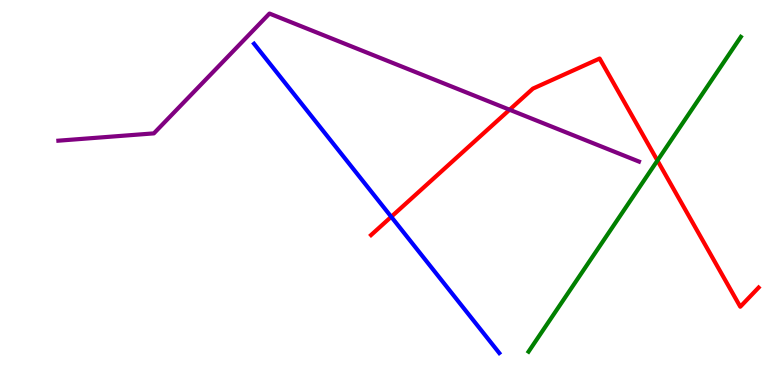[{'lines': ['blue', 'red'], 'intersections': [{'x': 5.05, 'y': 4.37}]}, {'lines': ['green', 'red'], 'intersections': [{'x': 8.48, 'y': 5.83}]}, {'lines': ['purple', 'red'], 'intersections': [{'x': 6.58, 'y': 7.15}]}, {'lines': ['blue', 'green'], 'intersections': []}, {'lines': ['blue', 'purple'], 'intersections': []}, {'lines': ['green', 'purple'], 'intersections': []}]